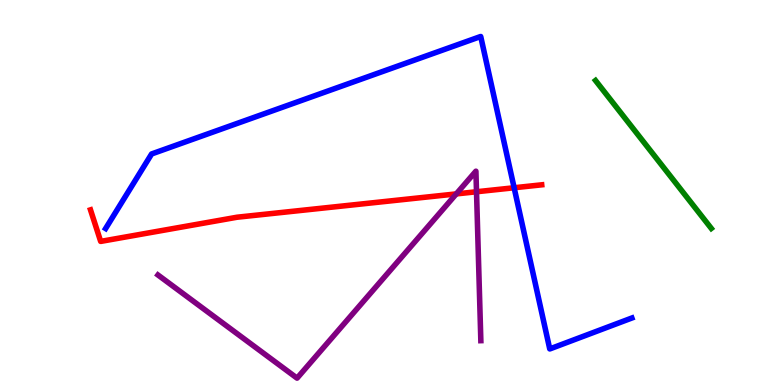[{'lines': ['blue', 'red'], 'intersections': [{'x': 6.63, 'y': 5.12}]}, {'lines': ['green', 'red'], 'intersections': []}, {'lines': ['purple', 'red'], 'intersections': [{'x': 5.89, 'y': 4.96}, {'x': 6.15, 'y': 5.02}]}, {'lines': ['blue', 'green'], 'intersections': []}, {'lines': ['blue', 'purple'], 'intersections': []}, {'lines': ['green', 'purple'], 'intersections': []}]